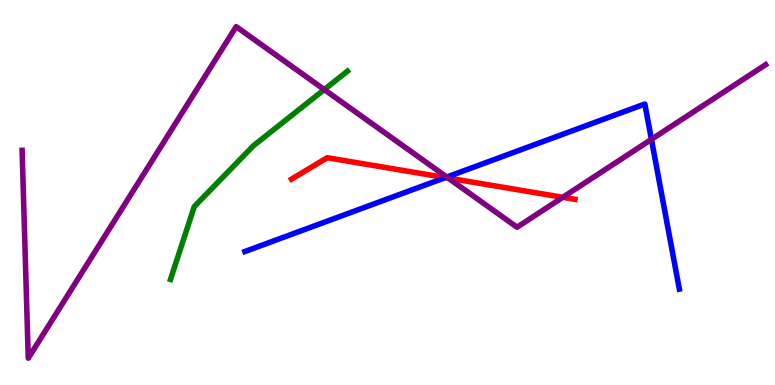[{'lines': ['blue', 'red'], 'intersections': [{'x': 5.75, 'y': 5.39}]}, {'lines': ['green', 'red'], 'intersections': []}, {'lines': ['purple', 'red'], 'intersections': [{'x': 5.78, 'y': 5.38}, {'x': 7.26, 'y': 4.88}]}, {'lines': ['blue', 'green'], 'intersections': []}, {'lines': ['blue', 'purple'], 'intersections': [{'x': 5.76, 'y': 5.4}, {'x': 8.41, 'y': 6.38}]}, {'lines': ['green', 'purple'], 'intersections': [{'x': 4.18, 'y': 7.67}]}]